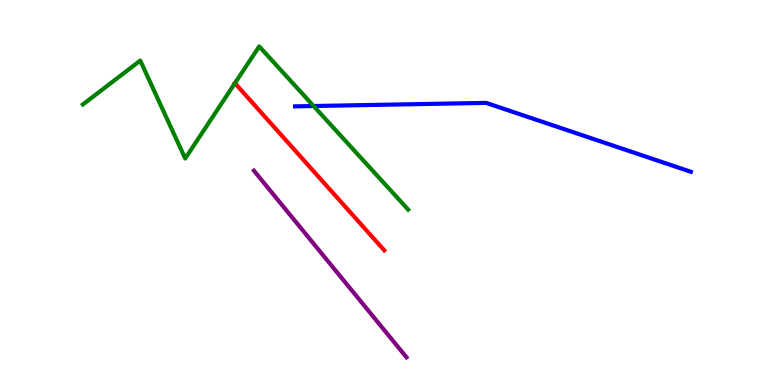[{'lines': ['blue', 'red'], 'intersections': []}, {'lines': ['green', 'red'], 'intersections': [{'x': 3.03, 'y': 7.84}]}, {'lines': ['purple', 'red'], 'intersections': []}, {'lines': ['blue', 'green'], 'intersections': [{'x': 4.05, 'y': 7.25}]}, {'lines': ['blue', 'purple'], 'intersections': []}, {'lines': ['green', 'purple'], 'intersections': []}]